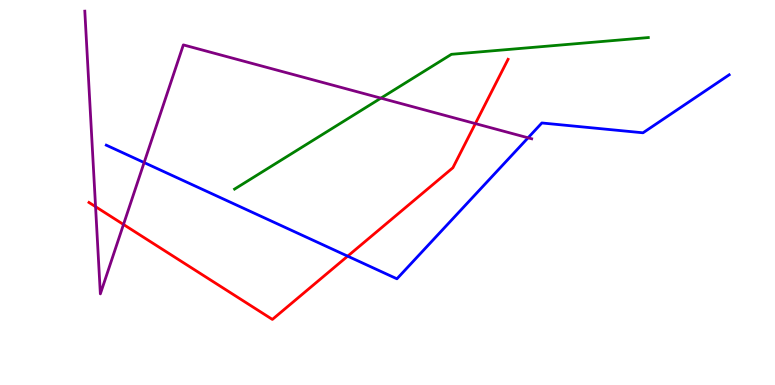[{'lines': ['blue', 'red'], 'intersections': [{'x': 4.49, 'y': 3.35}]}, {'lines': ['green', 'red'], 'intersections': []}, {'lines': ['purple', 'red'], 'intersections': [{'x': 1.23, 'y': 4.63}, {'x': 1.59, 'y': 4.17}, {'x': 6.13, 'y': 6.79}]}, {'lines': ['blue', 'green'], 'intersections': []}, {'lines': ['blue', 'purple'], 'intersections': [{'x': 1.86, 'y': 5.78}, {'x': 6.81, 'y': 6.42}]}, {'lines': ['green', 'purple'], 'intersections': [{'x': 4.91, 'y': 7.45}]}]